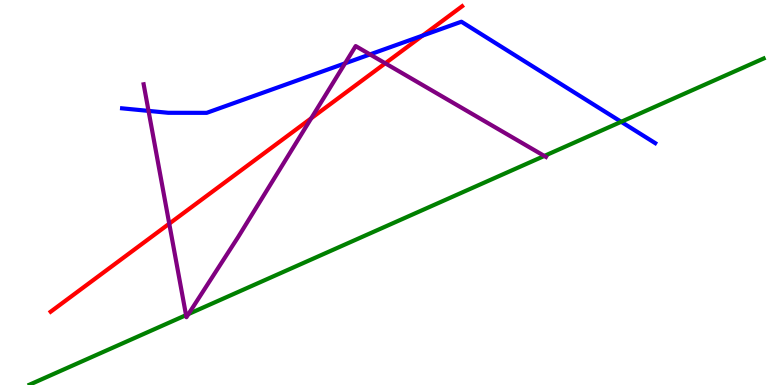[{'lines': ['blue', 'red'], 'intersections': [{'x': 5.45, 'y': 9.08}]}, {'lines': ['green', 'red'], 'intersections': []}, {'lines': ['purple', 'red'], 'intersections': [{'x': 2.18, 'y': 4.19}, {'x': 4.02, 'y': 6.93}, {'x': 4.97, 'y': 8.36}]}, {'lines': ['blue', 'green'], 'intersections': [{'x': 8.02, 'y': 6.84}]}, {'lines': ['blue', 'purple'], 'intersections': [{'x': 1.92, 'y': 7.12}, {'x': 4.45, 'y': 8.35}, {'x': 4.77, 'y': 8.59}]}, {'lines': ['green', 'purple'], 'intersections': [{'x': 2.4, 'y': 1.81}, {'x': 2.43, 'y': 1.84}, {'x': 7.02, 'y': 5.95}]}]